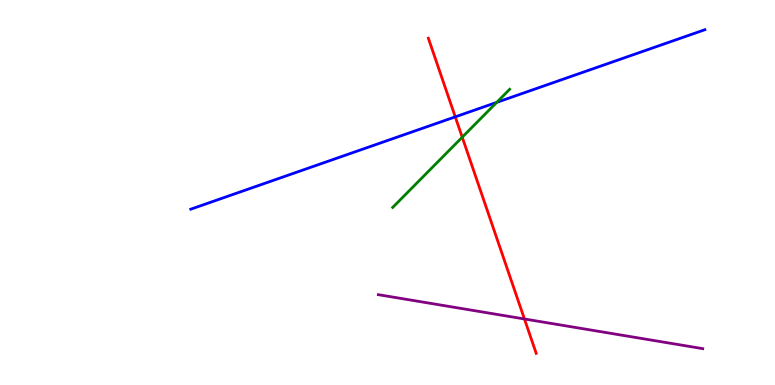[{'lines': ['blue', 'red'], 'intersections': [{'x': 5.87, 'y': 6.96}]}, {'lines': ['green', 'red'], 'intersections': [{'x': 5.96, 'y': 6.44}]}, {'lines': ['purple', 'red'], 'intersections': [{'x': 6.77, 'y': 1.71}]}, {'lines': ['blue', 'green'], 'intersections': [{'x': 6.41, 'y': 7.34}]}, {'lines': ['blue', 'purple'], 'intersections': []}, {'lines': ['green', 'purple'], 'intersections': []}]